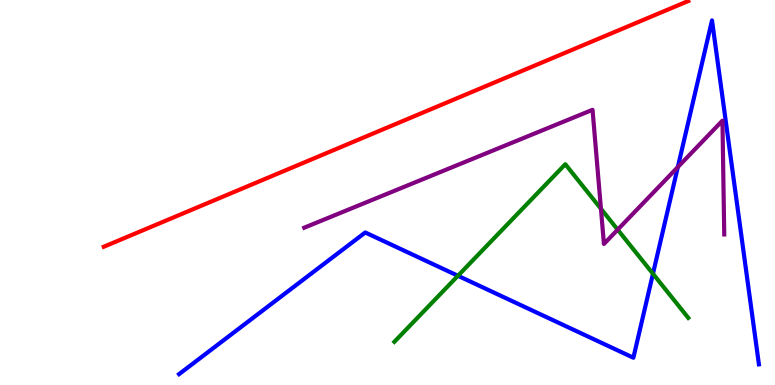[{'lines': ['blue', 'red'], 'intersections': []}, {'lines': ['green', 'red'], 'intersections': []}, {'lines': ['purple', 'red'], 'intersections': []}, {'lines': ['blue', 'green'], 'intersections': [{'x': 5.91, 'y': 2.84}, {'x': 8.43, 'y': 2.89}]}, {'lines': ['blue', 'purple'], 'intersections': [{'x': 8.75, 'y': 5.66}]}, {'lines': ['green', 'purple'], 'intersections': [{'x': 7.75, 'y': 4.58}, {'x': 7.97, 'y': 4.03}]}]